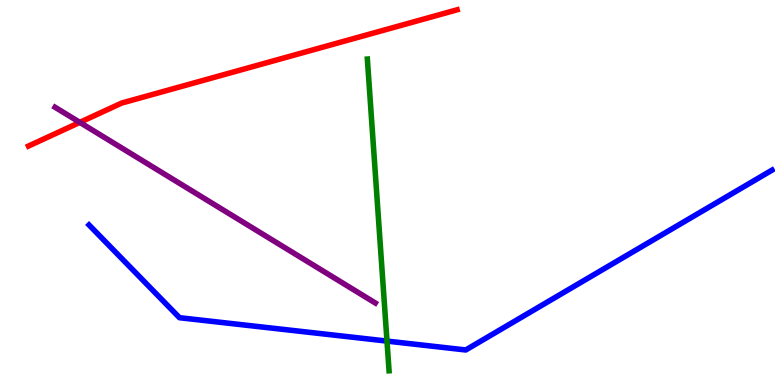[{'lines': ['blue', 'red'], 'intersections': []}, {'lines': ['green', 'red'], 'intersections': []}, {'lines': ['purple', 'red'], 'intersections': [{'x': 1.03, 'y': 6.82}]}, {'lines': ['blue', 'green'], 'intersections': [{'x': 4.99, 'y': 1.14}]}, {'lines': ['blue', 'purple'], 'intersections': []}, {'lines': ['green', 'purple'], 'intersections': []}]